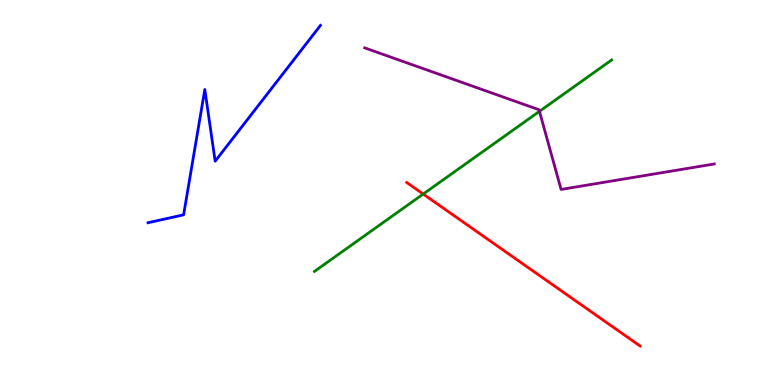[{'lines': ['blue', 'red'], 'intersections': []}, {'lines': ['green', 'red'], 'intersections': [{'x': 5.46, 'y': 4.96}]}, {'lines': ['purple', 'red'], 'intersections': []}, {'lines': ['blue', 'green'], 'intersections': []}, {'lines': ['blue', 'purple'], 'intersections': []}, {'lines': ['green', 'purple'], 'intersections': [{'x': 6.96, 'y': 7.11}]}]